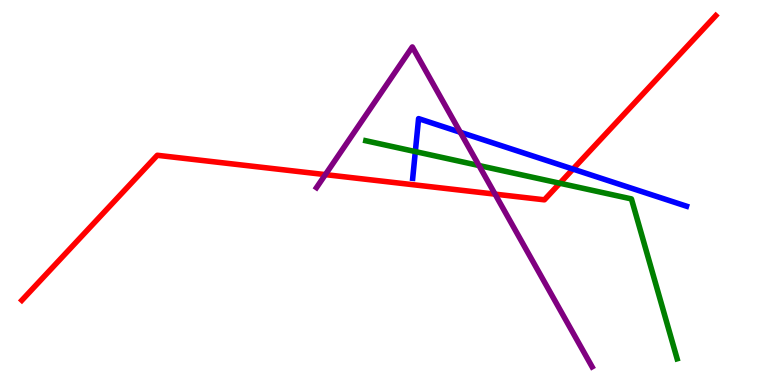[{'lines': ['blue', 'red'], 'intersections': [{'x': 7.39, 'y': 5.61}]}, {'lines': ['green', 'red'], 'intersections': [{'x': 7.22, 'y': 5.24}]}, {'lines': ['purple', 'red'], 'intersections': [{'x': 4.2, 'y': 5.46}, {'x': 6.39, 'y': 4.96}]}, {'lines': ['blue', 'green'], 'intersections': [{'x': 5.36, 'y': 6.06}]}, {'lines': ['blue', 'purple'], 'intersections': [{'x': 5.94, 'y': 6.56}]}, {'lines': ['green', 'purple'], 'intersections': [{'x': 6.18, 'y': 5.7}]}]